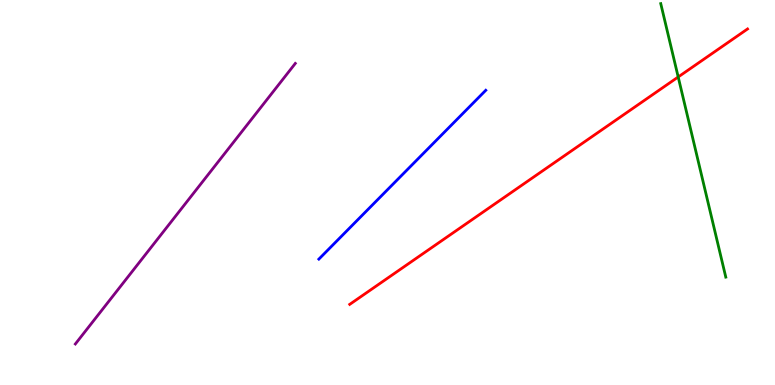[{'lines': ['blue', 'red'], 'intersections': []}, {'lines': ['green', 'red'], 'intersections': [{'x': 8.75, 'y': 8.0}]}, {'lines': ['purple', 'red'], 'intersections': []}, {'lines': ['blue', 'green'], 'intersections': []}, {'lines': ['blue', 'purple'], 'intersections': []}, {'lines': ['green', 'purple'], 'intersections': []}]